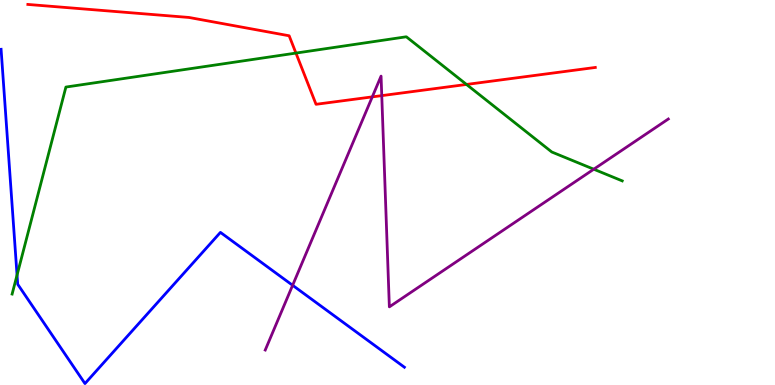[{'lines': ['blue', 'red'], 'intersections': []}, {'lines': ['green', 'red'], 'intersections': [{'x': 3.82, 'y': 8.62}, {'x': 6.02, 'y': 7.81}]}, {'lines': ['purple', 'red'], 'intersections': [{'x': 4.8, 'y': 7.48}, {'x': 4.93, 'y': 7.52}]}, {'lines': ['blue', 'green'], 'intersections': [{'x': 0.22, 'y': 2.86}]}, {'lines': ['blue', 'purple'], 'intersections': [{'x': 3.78, 'y': 2.59}]}, {'lines': ['green', 'purple'], 'intersections': [{'x': 7.66, 'y': 5.6}]}]